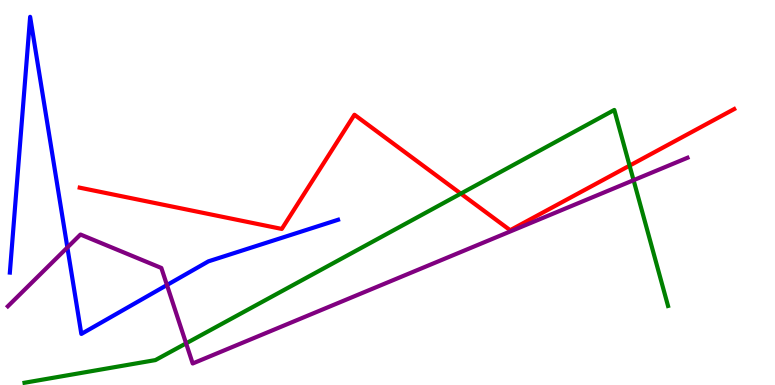[{'lines': ['blue', 'red'], 'intersections': []}, {'lines': ['green', 'red'], 'intersections': [{'x': 5.95, 'y': 4.97}, {'x': 8.12, 'y': 5.7}]}, {'lines': ['purple', 'red'], 'intersections': []}, {'lines': ['blue', 'green'], 'intersections': []}, {'lines': ['blue', 'purple'], 'intersections': [{'x': 0.869, 'y': 3.57}, {'x': 2.15, 'y': 2.6}]}, {'lines': ['green', 'purple'], 'intersections': [{'x': 2.4, 'y': 1.08}, {'x': 8.18, 'y': 5.32}]}]